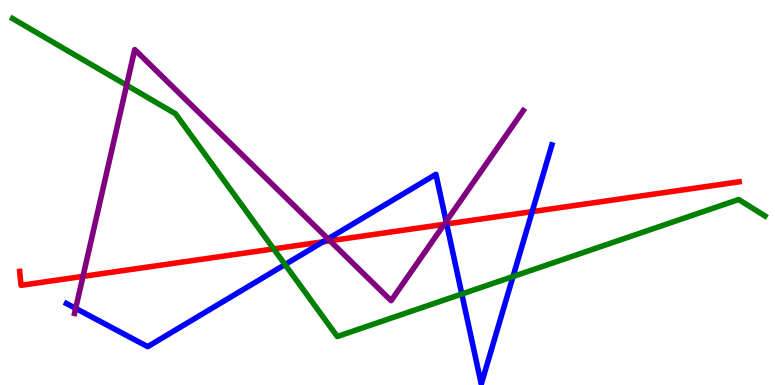[{'lines': ['blue', 'red'], 'intersections': [{'x': 4.17, 'y': 3.72}, {'x': 5.76, 'y': 4.18}, {'x': 6.87, 'y': 4.5}]}, {'lines': ['green', 'red'], 'intersections': [{'x': 3.53, 'y': 3.53}]}, {'lines': ['purple', 'red'], 'intersections': [{'x': 1.07, 'y': 2.82}, {'x': 4.26, 'y': 3.75}, {'x': 5.73, 'y': 4.17}]}, {'lines': ['blue', 'green'], 'intersections': [{'x': 3.68, 'y': 3.13}, {'x': 5.96, 'y': 2.36}, {'x': 6.62, 'y': 2.82}]}, {'lines': ['blue', 'purple'], 'intersections': [{'x': 0.977, 'y': 1.99}, {'x': 4.23, 'y': 3.8}, {'x': 5.76, 'y': 4.25}]}, {'lines': ['green', 'purple'], 'intersections': [{'x': 1.63, 'y': 7.79}]}]